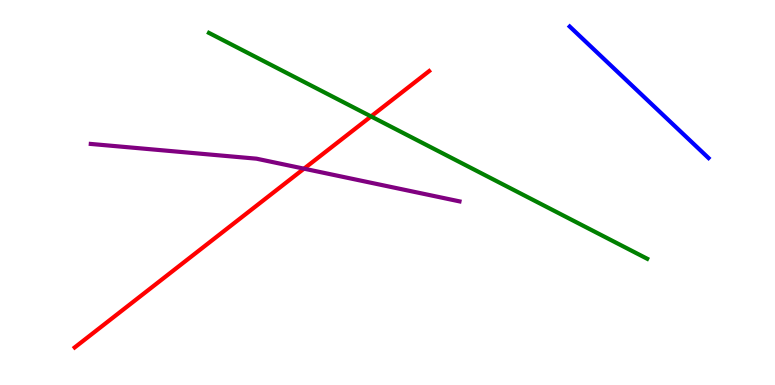[{'lines': ['blue', 'red'], 'intersections': []}, {'lines': ['green', 'red'], 'intersections': [{'x': 4.79, 'y': 6.98}]}, {'lines': ['purple', 'red'], 'intersections': [{'x': 3.92, 'y': 5.62}]}, {'lines': ['blue', 'green'], 'intersections': []}, {'lines': ['blue', 'purple'], 'intersections': []}, {'lines': ['green', 'purple'], 'intersections': []}]